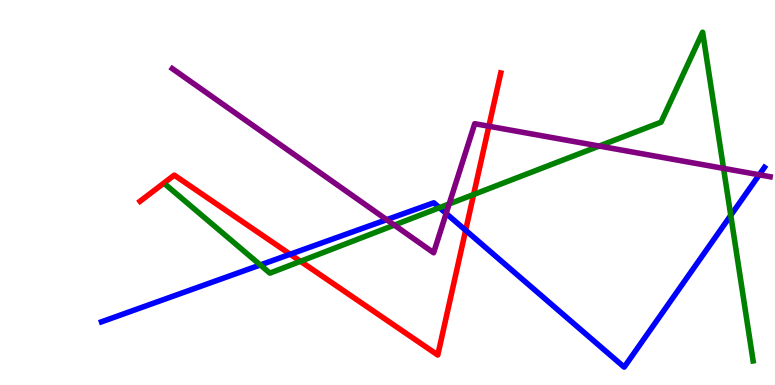[{'lines': ['blue', 'red'], 'intersections': [{'x': 3.74, 'y': 3.4}, {'x': 6.01, 'y': 4.02}]}, {'lines': ['green', 'red'], 'intersections': [{'x': 3.88, 'y': 3.21}, {'x': 6.11, 'y': 4.95}]}, {'lines': ['purple', 'red'], 'intersections': [{'x': 6.31, 'y': 6.72}]}, {'lines': ['blue', 'green'], 'intersections': [{'x': 3.36, 'y': 3.12}, {'x': 5.67, 'y': 4.61}, {'x': 9.43, 'y': 4.41}]}, {'lines': ['blue', 'purple'], 'intersections': [{'x': 4.99, 'y': 4.29}, {'x': 5.76, 'y': 4.46}, {'x': 9.8, 'y': 5.46}]}, {'lines': ['green', 'purple'], 'intersections': [{'x': 5.09, 'y': 4.15}, {'x': 5.8, 'y': 4.7}, {'x': 7.73, 'y': 6.21}, {'x': 9.34, 'y': 5.63}]}]